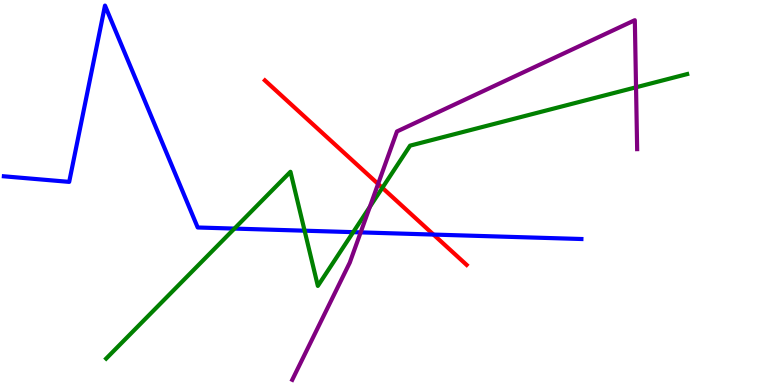[{'lines': ['blue', 'red'], 'intersections': [{'x': 5.59, 'y': 3.91}]}, {'lines': ['green', 'red'], 'intersections': [{'x': 4.93, 'y': 5.12}]}, {'lines': ['purple', 'red'], 'intersections': [{'x': 4.88, 'y': 5.22}]}, {'lines': ['blue', 'green'], 'intersections': [{'x': 3.02, 'y': 4.06}, {'x': 3.93, 'y': 4.01}, {'x': 4.56, 'y': 3.97}]}, {'lines': ['blue', 'purple'], 'intersections': [{'x': 4.65, 'y': 3.96}]}, {'lines': ['green', 'purple'], 'intersections': [{'x': 4.77, 'y': 4.63}, {'x': 8.21, 'y': 7.73}]}]